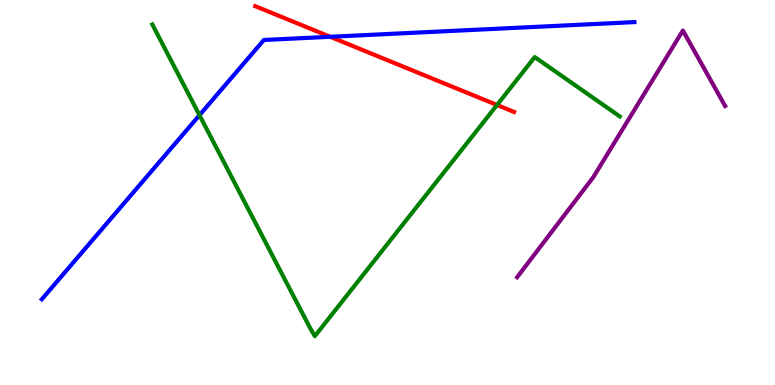[{'lines': ['blue', 'red'], 'intersections': [{'x': 4.26, 'y': 9.04}]}, {'lines': ['green', 'red'], 'intersections': [{'x': 6.41, 'y': 7.27}]}, {'lines': ['purple', 'red'], 'intersections': []}, {'lines': ['blue', 'green'], 'intersections': [{'x': 2.57, 'y': 7.01}]}, {'lines': ['blue', 'purple'], 'intersections': []}, {'lines': ['green', 'purple'], 'intersections': []}]